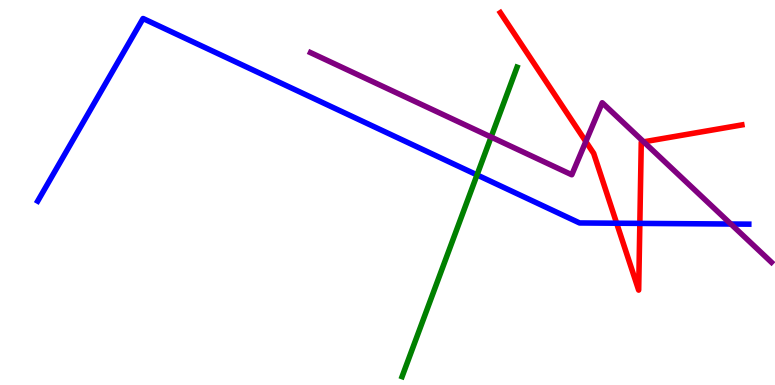[{'lines': ['blue', 'red'], 'intersections': [{'x': 7.96, 'y': 4.2}, {'x': 8.26, 'y': 4.2}]}, {'lines': ['green', 'red'], 'intersections': []}, {'lines': ['purple', 'red'], 'intersections': [{'x': 7.56, 'y': 6.32}, {'x': 8.31, 'y': 6.32}]}, {'lines': ['blue', 'green'], 'intersections': [{'x': 6.16, 'y': 5.46}]}, {'lines': ['blue', 'purple'], 'intersections': [{'x': 9.43, 'y': 4.18}]}, {'lines': ['green', 'purple'], 'intersections': [{'x': 6.34, 'y': 6.44}]}]